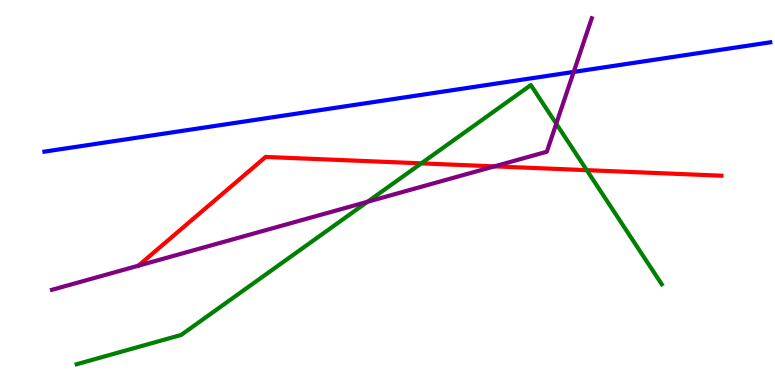[{'lines': ['blue', 'red'], 'intersections': []}, {'lines': ['green', 'red'], 'intersections': [{'x': 5.44, 'y': 5.76}, {'x': 7.57, 'y': 5.58}]}, {'lines': ['purple', 'red'], 'intersections': [{'x': 6.38, 'y': 5.68}]}, {'lines': ['blue', 'green'], 'intersections': []}, {'lines': ['blue', 'purple'], 'intersections': [{'x': 7.4, 'y': 8.13}]}, {'lines': ['green', 'purple'], 'intersections': [{'x': 4.74, 'y': 4.76}, {'x': 7.18, 'y': 6.79}]}]